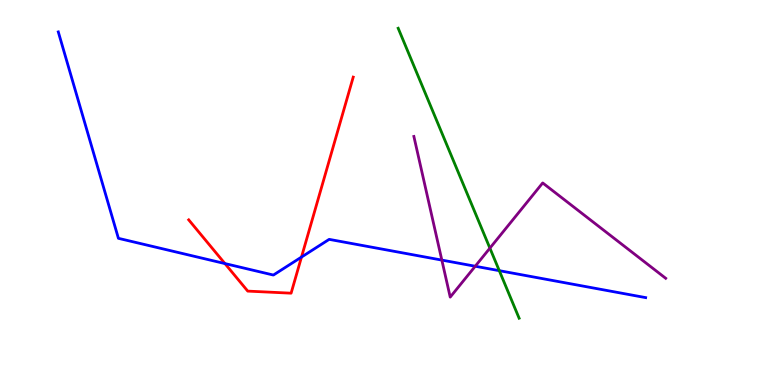[{'lines': ['blue', 'red'], 'intersections': [{'x': 2.9, 'y': 3.15}, {'x': 3.89, 'y': 3.32}]}, {'lines': ['green', 'red'], 'intersections': []}, {'lines': ['purple', 'red'], 'intersections': []}, {'lines': ['blue', 'green'], 'intersections': [{'x': 6.44, 'y': 2.97}]}, {'lines': ['blue', 'purple'], 'intersections': [{'x': 5.7, 'y': 3.24}, {'x': 6.13, 'y': 3.08}]}, {'lines': ['green', 'purple'], 'intersections': [{'x': 6.32, 'y': 3.55}]}]